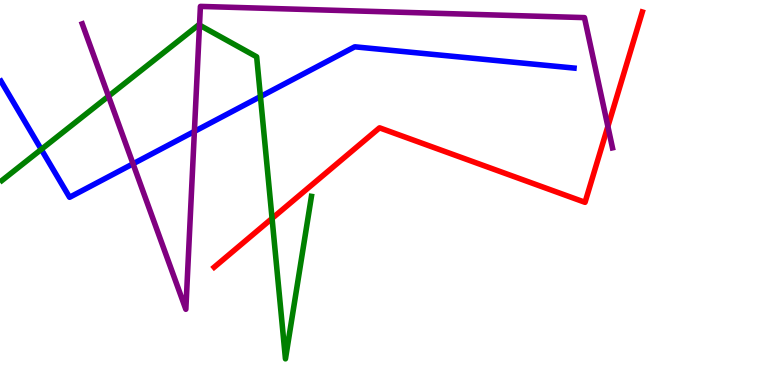[{'lines': ['blue', 'red'], 'intersections': []}, {'lines': ['green', 'red'], 'intersections': [{'x': 3.51, 'y': 4.33}]}, {'lines': ['purple', 'red'], 'intersections': [{'x': 7.84, 'y': 6.72}]}, {'lines': ['blue', 'green'], 'intersections': [{'x': 0.533, 'y': 6.12}, {'x': 3.36, 'y': 7.49}]}, {'lines': ['blue', 'purple'], 'intersections': [{'x': 1.72, 'y': 5.75}, {'x': 2.51, 'y': 6.59}]}, {'lines': ['green', 'purple'], 'intersections': [{'x': 1.4, 'y': 7.5}, {'x': 2.57, 'y': 9.35}]}]